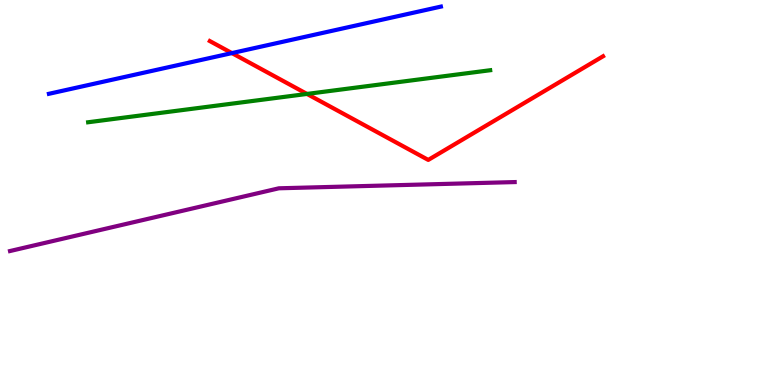[{'lines': ['blue', 'red'], 'intersections': [{'x': 2.99, 'y': 8.62}]}, {'lines': ['green', 'red'], 'intersections': [{'x': 3.96, 'y': 7.56}]}, {'lines': ['purple', 'red'], 'intersections': []}, {'lines': ['blue', 'green'], 'intersections': []}, {'lines': ['blue', 'purple'], 'intersections': []}, {'lines': ['green', 'purple'], 'intersections': []}]